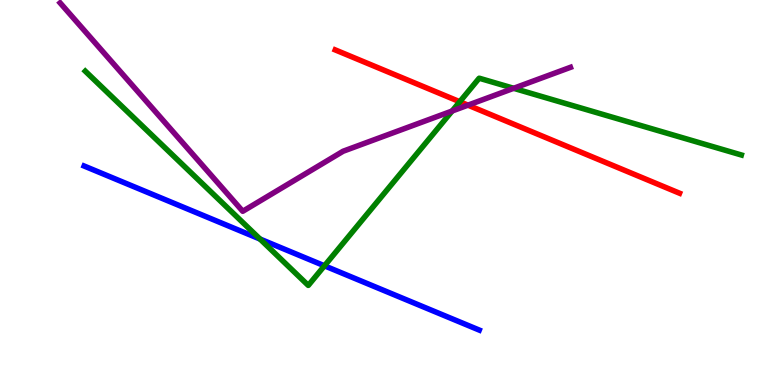[{'lines': ['blue', 'red'], 'intersections': []}, {'lines': ['green', 'red'], 'intersections': [{'x': 5.93, 'y': 7.36}]}, {'lines': ['purple', 'red'], 'intersections': [{'x': 6.04, 'y': 7.27}]}, {'lines': ['blue', 'green'], 'intersections': [{'x': 3.36, 'y': 3.79}, {'x': 4.19, 'y': 3.1}]}, {'lines': ['blue', 'purple'], 'intersections': []}, {'lines': ['green', 'purple'], 'intersections': [{'x': 5.83, 'y': 7.12}, {'x': 6.63, 'y': 7.71}]}]